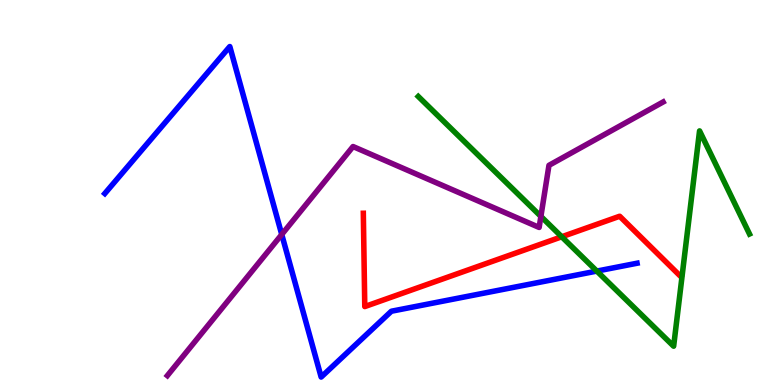[{'lines': ['blue', 'red'], 'intersections': []}, {'lines': ['green', 'red'], 'intersections': [{'x': 7.25, 'y': 3.85}]}, {'lines': ['purple', 'red'], 'intersections': []}, {'lines': ['blue', 'green'], 'intersections': [{'x': 7.7, 'y': 2.96}]}, {'lines': ['blue', 'purple'], 'intersections': [{'x': 3.64, 'y': 3.91}]}, {'lines': ['green', 'purple'], 'intersections': [{'x': 6.98, 'y': 4.38}]}]